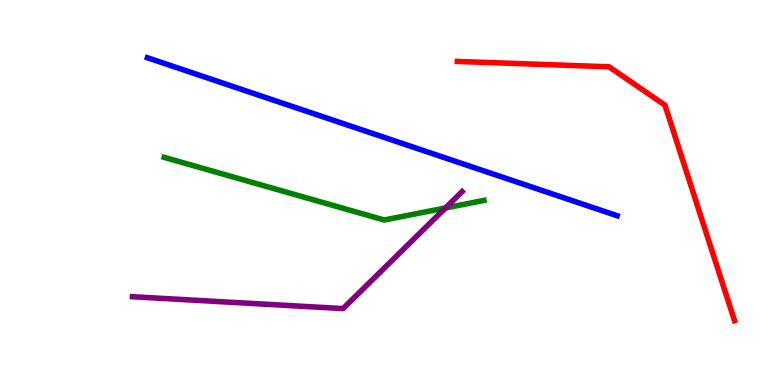[{'lines': ['blue', 'red'], 'intersections': []}, {'lines': ['green', 'red'], 'intersections': []}, {'lines': ['purple', 'red'], 'intersections': []}, {'lines': ['blue', 'green'], 'intersections': []}, {'lines': ['blue', 'purple'], 'intersections': []}, {'lines': ['green', 'purple'], 'intersections': [{'x': 5.75, 'y': 4.6}]}]